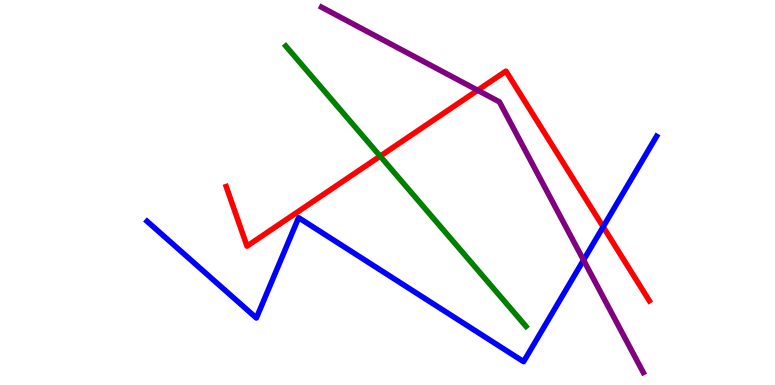[{'lines': ['blue', 'red'], 'intersections': [{'x': 7.78, 'y': 4.11}]}, {'lines': ['green', 'red'], 'intersections': [{'x': 4.91, 'y': 5.94}]}, {'lines': ['purple', 'red'], 'intersections': [{'x': 6.16, 'y': 7.66}]}, {'lines': ['blue', 'green'], 'intersections': []}, {'lines': ['blue', 'purple'], 'intersections': [{'x': 7.53, 'y': 3.24}]}, {'lines': ['green', 'purple'], 'intersections': []}]